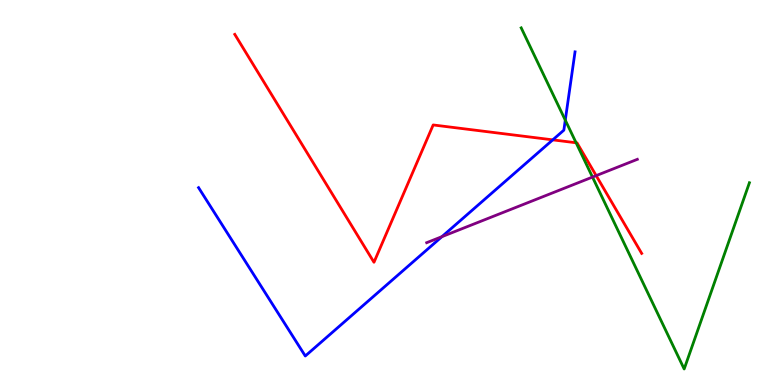[{'lines': ['blue', 'red'], 'intersections': [{'x': 7.13, 'y': 6.37}]}, {'lines': ['green', 'red'], 'intersections': [{'x': 7.43, 'y': 6.29}]}, {'lines': ['purple', 'red'], 'intersections': [{'x': 7.69, 'y': 5.44}]}, {'lines': ['blue', 'green'], 'intersections': [{'x': 7.29, 'y': 6.88}]}, {'lines': ['blue', 'purple'], 'intersections': [{'x': 5.7, 'y': 3.85}]}, {'lines': ['green', 'purple'], 'intersections': [{'x': 7.65, 'y': 5.4}]}]